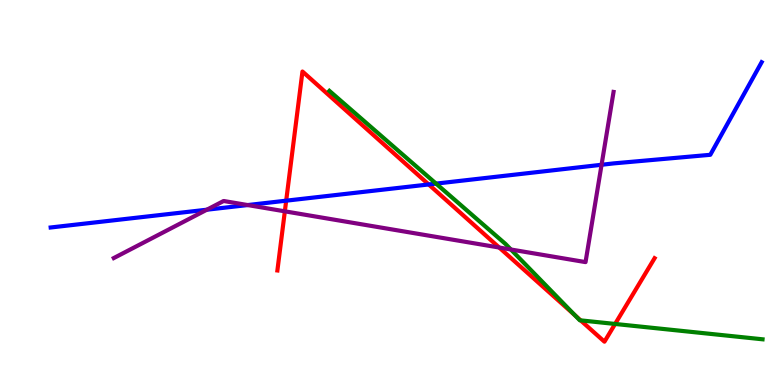[{'lines': ['blue', 'red'], 'intersections': [{'x': 3.69, 'y': 4.79}, {'x': 5.53, 'y': 5.21}]}, {'lines': ['green', 'red'], 'intersections': [{'x': 7.42, 'y': 1.81}, {'x': 7.49, 'y': 1.68}, {'x': 7.94, 'y': 1.59}]}, {'lines': ['purple', 'red'], 'intersections': [{'x': 3.68, 'y': 4.51}, {'x': 6.44, 'y': 3.57}]}, {'lines': ['blue', 'green'], 'intersections': [{'x': 5.63, 'y': 5.23}]}, {'lines': ['blue', 'purple'], 'intersections': [{'x': 2.67, 'y': 4.55}, {'x': 3.2, 'y': 4.67}, {'x': 7.76, 'y': 5.72}]}, {'lines': ['green', 'purple'], 'intersections': [{'x': 6.59, 'y': 3.52}]}]